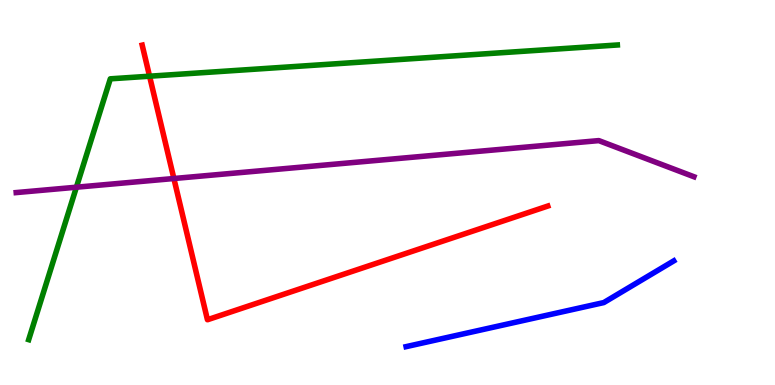[{'lines': ['blue', 'red'], 'intersections': []}, {'lines': ['green', 'red'], 'intersections': [{'x': 1.93, 'y': 8.02}]}, {'lines': ['purple', 'red'], 'intersections': [{'x': 2.24, 'y': 5.36}]}, {'lines': ['blue', 'green'], 'intersections': []}, {'lines': ['blue', 'purple'], 'intersections': []}, {'lines': ['green', 'purple'], 'intersections': [{'x': 0.986, 'y': 5.14}]}]